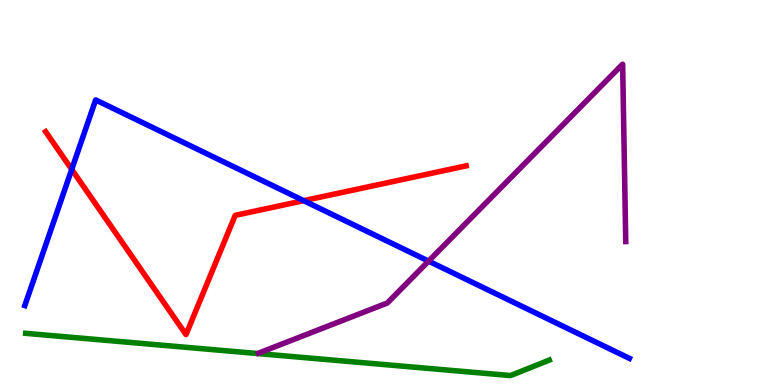[{'lines': ['blue', 'red'], 'intersections': [{'x': 0.925, 'y': 5.6}, {'x': 3.92, 'y': 4.79}]}, {'lines': ['green', 'red'], 'intersections': []}, {'lines': ['purple', 'red'], 'intersections': []}, {'lines': ['blue', 'green'], 'intersections': []}, {'lines': ['blue', 'purple'], 'intersections': [{'x': 5.53, 'y': 3.22}]}, {'lines': ['green', 'purple'], 'intersections': []}]